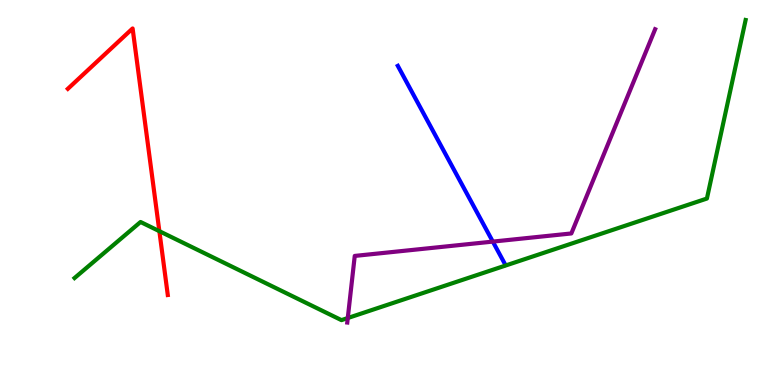[{'lines': ['blue', 'red'], 'intersections': []}, {'lines': ['green', 'red'], 'intersections': [{'x': 2.06, 'y': 4.0}]}, {'lines': ['purple', 'red'], 'intersections': []}, {'lines': ['blue', 'green'], 'intersections': []}, {'lines': ['blue', 'purple'], 'intersections': [{'x': 6.36, 'y': 3.72}]}, {'lines': ['green', 'purple'], 'intersections': [{'x': 4.49, 'y': 1.74}]}]